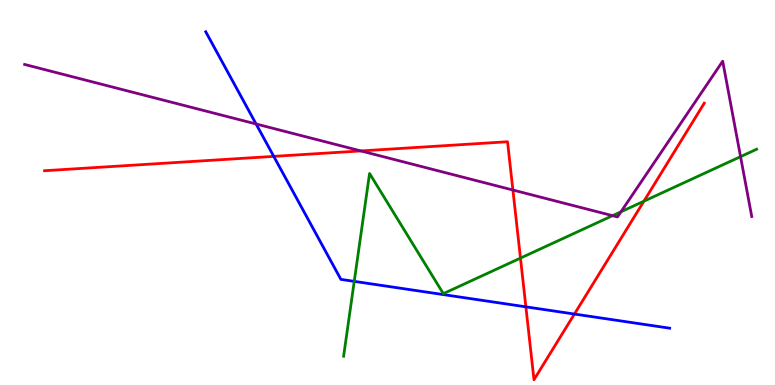[{'lines': ['blue', 'red'], 'intersections': [{'x': 3.53, 'y': 5.94}, {'x': 6.79, 'y': 2.03}, {'x': 7.41, 'y': 1.84}]}, {'lines': ['green', 'red'], 'intersections': [{'x': 6.72, 'y': 3.3}, {'x': 8.31, 'y': 4.77}]}, {'lines': ['purple', 'red'], 'intersections': [{'x': 4.66, 'y': 6.08}, {'x': 6.62, 'y': 5.06}]}, {'lines': ['blue', 'green'], 'intersections': [{'x': 4.57, 'y': 2.69}]}, {'lines': ['blue', 'purple'], 'intersections': [{'x': 3.3, 'y': 6.78}]}, {'lines': ['green', 'purple'], 'intersections': [{'x': 7.9, 'y': 4.4}, {'x': 8.01, 'y': 4.5}, {'x': 9.56, 'y': 5.93}]}]